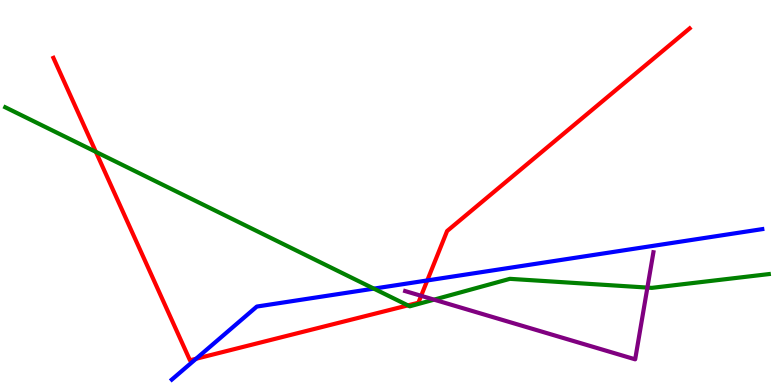[{'lines': ['blue', 'red'], 'intersections': [{'x': 2.53, 'y': 0.682}, {'x': 5.51, 'y': 2.72}]}, {'lines': ['green', 'red'], 'intersections': [{'x': 1.24, 'y': 6.06}, {'x': 5.26, 'y': 2.07}]}, {'lines': ['purple', 'red'], 'intersections': [{'x': 5.43, 'y': 2.32}]}, {'lines': ['blue', 'green'], 'intersections': [{'x': 4.82, 'y': 2.5}]}, {'lines': ['blue', 'purple'], 'intersections': []}, {'lines': ['green', 'purple'], 'intersections': [{'x': 5.6, 'y': 2.22}, {'x': 8.35, 'y': 2.53}]}]